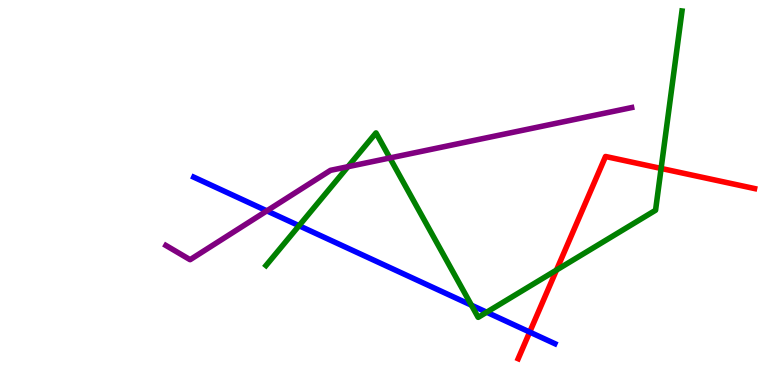[{'lines': ['blue', 'red'], 'intersections': [{'x': 6.83, 'y': 1.38}]}, {'lines': ['green', 'red'], 'intersections': [{'x': 7.18, 'y': 2.99}, {'x': 8.53, 'y': 5.62}]}, {'lines': ['purple', 'red'], 'intersections': []}, {'lines': ['blue', 'green'], 'intersections': [{'x': 3.86, 'y': 4.14}, {'x': 6.08, 'y': 2.07}, {'x': 6.28, 'y': 1.89}]}, {'lines': ['blue', 'purple'], 'intersections': [{'x': 3.44, 'y': 4.52}]}, {'lines': ['green', 'purple'], 'intersections': [{'x': 4.49, 'y': 5.67}, {'x': 5.03, 'y': 5.9}]}]